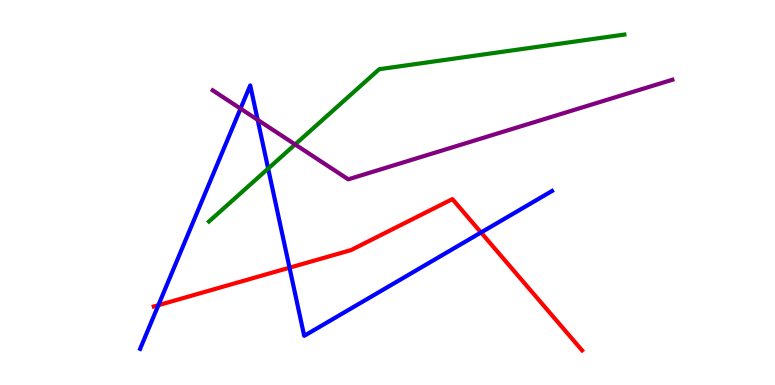[{'lines': ['blue', 'red'], 'intersections': [{'x': 2.04, 'y': 2.07}, {'x': 3.74, 'y': 3.05}, {'x': 6.21, 'y': 3.96}]}, {'lines': ['green', 'red'], 'intersections': []}, {'lines': ['purple', 'red'], 'intersections': []}, {'lines': ['blue', 'green'], 'intersections': [{'x': 3.46, 'y': 5.62}]}, {'lines': ['blue', 'purple'], 'intersections': [{'x': 3.1, 'y': 7.18}, {'x': 3.32, 'y': 6.89}]}, {'lines': ['green', 'purple'], 'intersections': [{'x': 3.81, 'y': 6.25}]}]